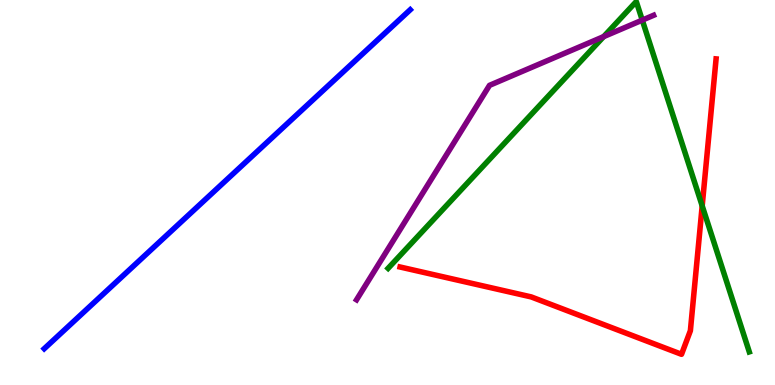[{'lines': ['blue', 'red'], 'intersections': []}, {'lines': ['green', 'red'], 'intersections': [{'x': 9.06, 'y': 4.65}]}, {'lines': ['purple', 'red'], 'intersections': []}, {'lines': ['blue', 'green'], 'intersections': []}, {'lines': ['blue', 'purple'], 'intersections': []}, {'lines': ['green', 'purple'], 'intersections': [{'x': 7.79, 'y': 9.05}, {'x': 8.29, 'y': 9.48}]}]